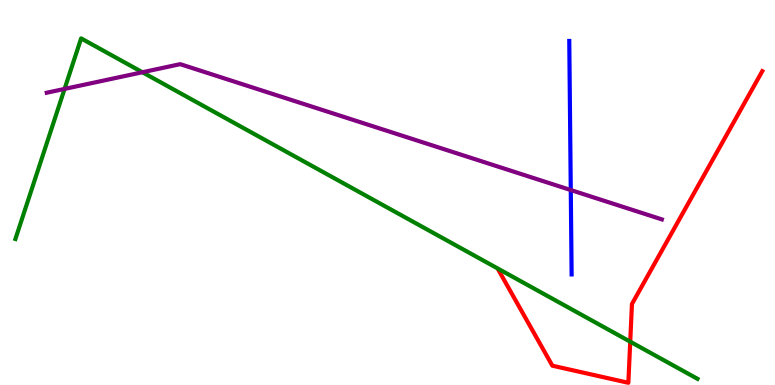[{'lines': ['blue', 'red'], 'intersections': []}, {'lines': ['green', 'red'], 'intersections': [{'x': 8.13, 'y': 1.13}]}, {'lines': ['purple', 'red'], 'intersections': []}, {'lines': ['blue', 'green'], 'intersections': []}, {'lines': ['blue', 'purple'], 'intersections': [{'x': 7.36, 'y': 5.06}]}, {'lines': ['green', 'purple'], 'intersections': [{'x': 0.833, 'y': 7.69}, {'x': 1.84, 'y': 8.12}]}]